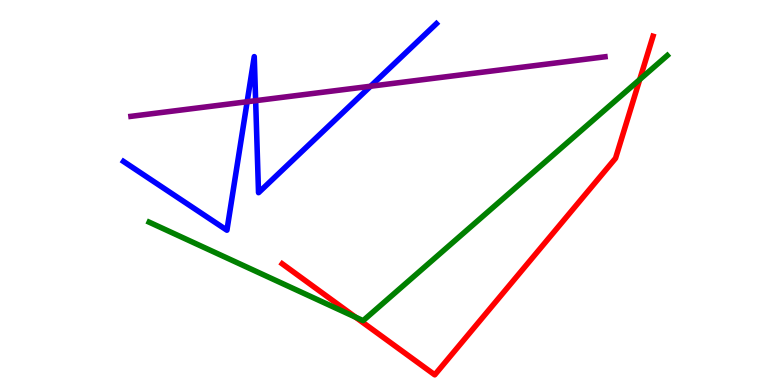[{'lines': ['blue', 'red'], 'intersections': []}, {'lines': ['green', 'red'], 'intersections': [{'x': 4.59, 'y': 1.76}, {'x': 8.25, 'y': 7.93}]}, {'lines': ['purple', 'red'], 'intersections': []}, {'lines': ['blue', 'green'], 'intersections': []}, {'lines': ['blue', 'purple'], 'intersections': [{'x': 3.19, 'y': 7.36}, {'x': 3.3, 'y': 7.39}, {'x': 4.78, 'y': 7.76}]}, {'lines': ['green', 'purple'], 'intersections': []}]